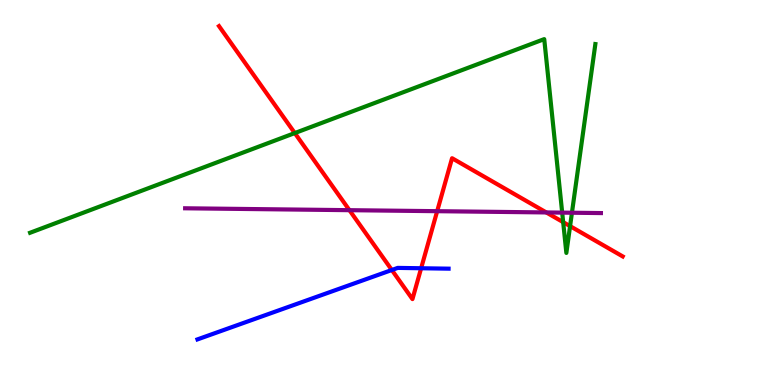[{'lines': ['blue', 'red'], 'intersections': [{'x': 5.06, 'y': 2.99}, {'x': 5.43, 'y': 3.03}]}, {'lines': ['green', 'red'], 'intersections': [{'x': 3.8, 'y': 6.54}, {'x': 7.27, 'y': 4.23}, {'x': 7.36, 'y': 4.13}]}, {'lines': ['purple', 'red'], 'intersections': [{'x': 4.51, 'y': 4.54}, {'x': 5.64, 'y': 4.51}, {'x': 7.05, 'y': 4.48}]}, {'lines': ['blue', 'green'], 'intersections': []}, {'lines': ['blue', 'purple'], 'intersections': []}, {'lines': ['green', 'purple'], 'intersections': [{'x': 7.25, 'y': 4.48}, {'x': 7.38, 'y': 4.47}]}]